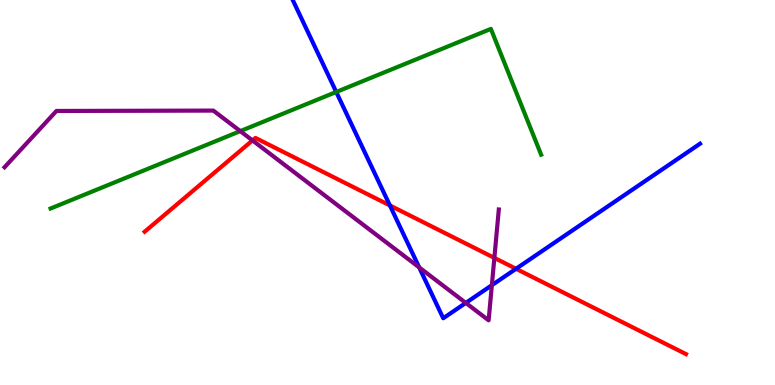[{'lines': ['blue', 'red'], 'intersections': [{'x': 5.03, 'y': 4.66}, {'x': 6.66, 'y': 3.02}]}, {'lines': ['green', 'red'], 'intersections': []}, {'lines': ['purple', 'red'], 'intersections': [{'x': 3.26, 'y': 6.35}, {'x': 6.38, 'y': 3.3}]}, {'lines': ['blue', 'green'], 'intersections': [{'x': 4.34, 'y': 7.61}]}, {'lines': ['blue', 'purple'], 'intersections': [{'x': 5.41, 'y': 3.05}, {'x': 6.01, 'y': 2.13}, {'x': 6.35, 'y': 2.59}]}, {'lines': ['green', 'purple'], 'intersections': [{'x': 3.1, 'y': 6.59}]}]